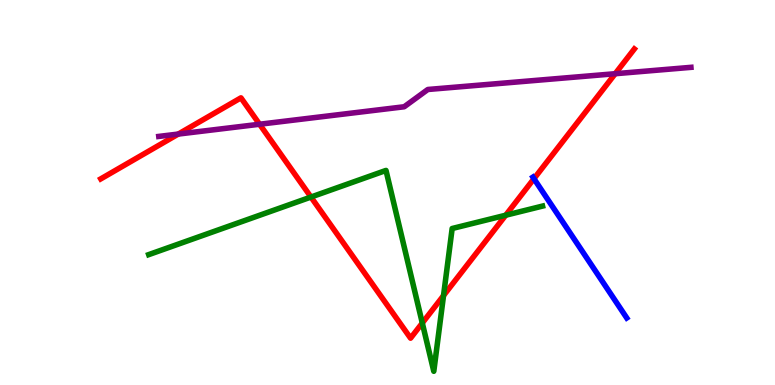[{'lines': ['blue', 'red'], 'intersections': [{'x': 6.89, 'y': 5.36}]}, {'lines': ['green', 'red'], 'intersections': [{'x': 4.01, 'y': 4.88}, {'x': 5.45, 'y': 1.61}, {'x': 5.72, 'y': 2.32}, {'x': 6.53, 'y': 4.41}]}, {'lines': ['purple', 'red'], 'intersections': [{'x': 2.3, 'y': 6.52}, {'x': 3.35, 'y': 6.77}, {'x': 7.94, 'y': 8.09}]}, {'lines': ['blue', 'green'], 'intersections': []}, {'lines': ['blue', 'purple'], 'intersections': []}, {'lines': ['green', 'purple'], 'intersections': []}]